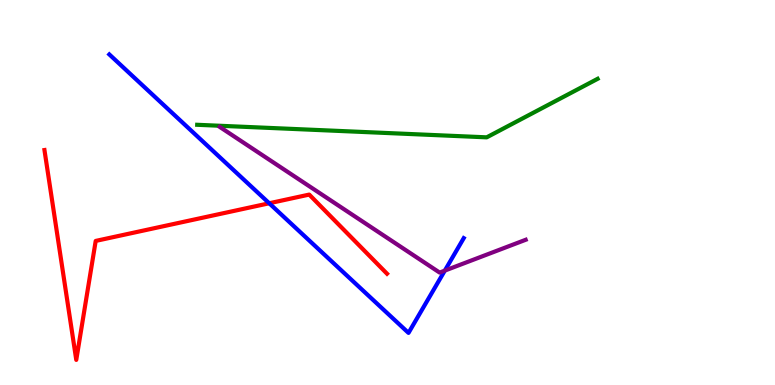[{'lines': ['blue', 'red'], 'intersections': [{'x': 3.47, 'y': 4.72}]}, {'lines': ['green', 'red'], 'intersections': []}, {'lines': ['purple', 'red'], 'intersections': []}, {'lines': ['blue', 'green'], 'intersections': []}, {'lines': ['blue', 'purple'], 'intersections': [{'x': 5.74, 'y': 2.97}]}, {'lines': ['green', 'purple'], 'intersections': []}]